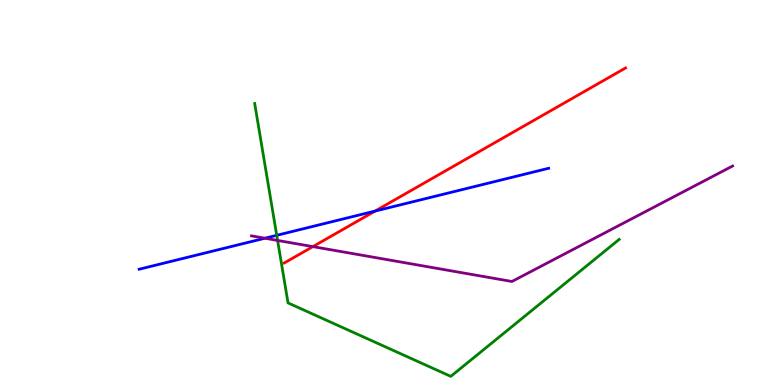[{'lines': ['blue', 'red'], 'intersections': [{'x': 4.84, 'y': 4.52}]}, {'lines': ['green', 'red'], 'intersections': []}, {'lines': ['purple', 'red'], 'intersections': [{'x': 4.04, 'y': 3.59}]}, {'lines': ['blue', 'green'], 'intersections': [{'x': 3.57, 'y': 3.89}]}, {'lines': ['blue', 'purple'], 'intersections': [{'x': 3.42, 'y': 3.81}]}, {'lines': ['green', 'purple'], 'intersections': [{'x': 3.58, 'y': 3.75}]}]